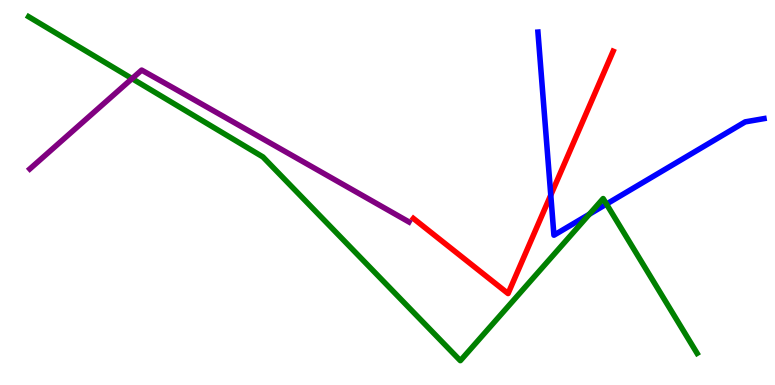[{'lines': ['blue', 'red'], 'intersections': [{'x': 7.11, 'y': 4.93}]}, {'lines': ['green', 'red'], 'intersections': []}, {'lines': ['purple', 'red'], 'intersections': []}, {'lines': ['blue', 'green'], 'intersections': [{'x': 7.6, 'y': 4.44}, {'x': 7.83, 'y': 4.7}]}, {'lines': ['blue', 'purple'], 'intersections': []}, {'lines': ['green', 'purple'], 'intersections': [{'x': 1.7, 'y': 7.96}]}]